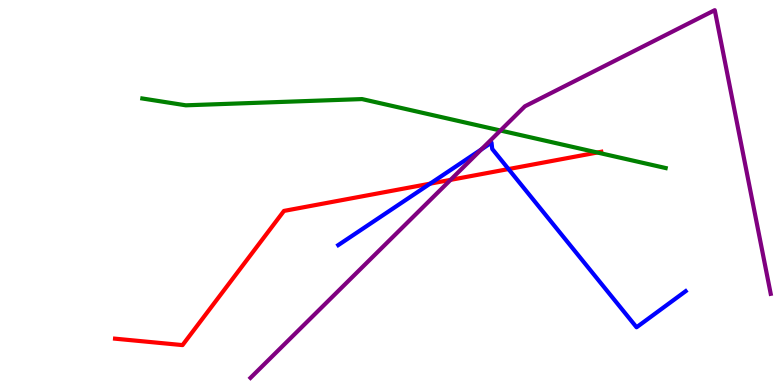[{'lines': ['blue', 'red'], 'intersections': [{'x': 5.55, 'y': 5.23}, {'x': 6.56, 'y': 5.61}]}, {'lines': ['green', 'red'], 'intersections': [{'x': 7.71, 'y': 6.04}]}, {'lines': ['purple', 'red'], 'intersections': [{'x': 5.81, 'y': 5.33}]}, {'lines': ['blue', 'green'], 'intersections': []}, {'lines': ['blue', 'purple'], 'intersections': [{'x': 6.21, 'y': 6.12}]}, {'lines': ['green', 'purple'], 'intersections': [{'x': 6.46, 'y': 6.61}]}]